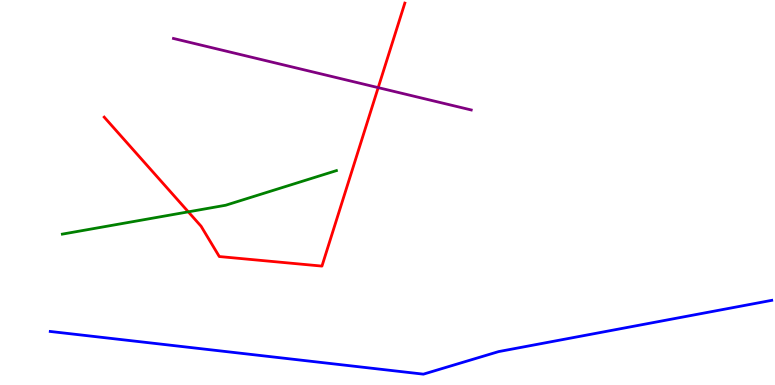[{'lines': ['blue', 'red'], 'intersections': []}, {'lines': ['green', 'red'], 'intersections': [{'x': 2.43, 'y': 4.5}]}, {'lines': ['purple', 'red'], 'intersections': [{'x': 4.88, 'y': 7.72}]}, {'lines': ['blue', 'green'], 'intersections': []}, {'lines': ['blue', 'purple'], 'intersections': []}, {'lines': ['green', 'purple'], 'intersections': []}]